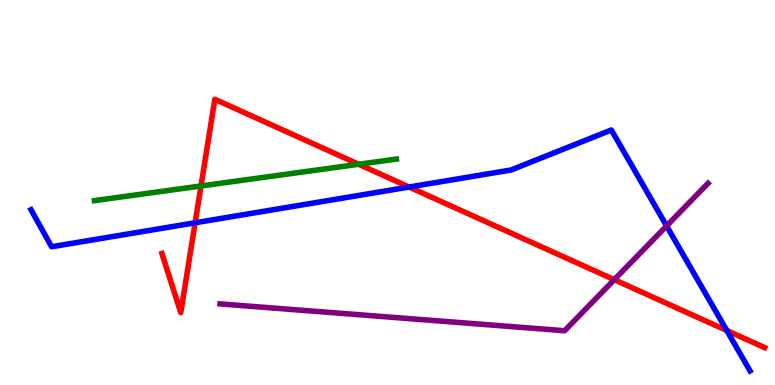[{'lines': ['blue', 'red'], 'intersections': [{'x': 2.52, 'y': 4.21}, {'x': 5.28, 'y': 5.14}, {'x': 9.38, 'y': 1.41}]}, {'lines': ['green', 'red'], 'intersections': [{'x': 2.59, 'y': 5.17}, {'x': 4.63, 'y': 5.73}]}, {'lines': ['purple', 'red'], 'intersections': [{'x': 7.93, 'y': 2.74}]}, {'lines': ['blue', 'green'], 'intersections': []}, {'lines': ['blue', 'purple'], 'intersections': [{'x': 8.6, 'y': 4.13}]}, {'lines': ['green', 'purple'], 'intersections': []}]